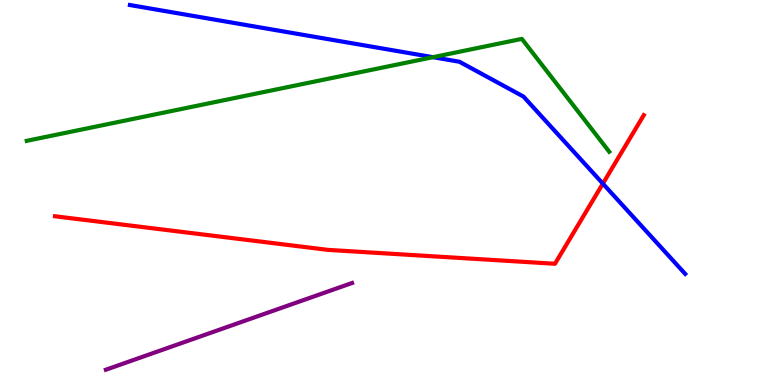[{'lines': ['blue', 'red'], 'intersections': [{'x': 7.78, 'y': 5.23}]}, {'lines': ['green', 'red'], 'intersections': []}, {'lines': ['purple', 'red'], 'intersections': []}, {'lines': ['blue', 'green'], 'intersections': [{'x': 5.59, 'y': 8.51}]}, {'lines': ['blue', 'purple'], 'intersections': []}, {'lines': ['green', 'purple'], 'intersections': []}]